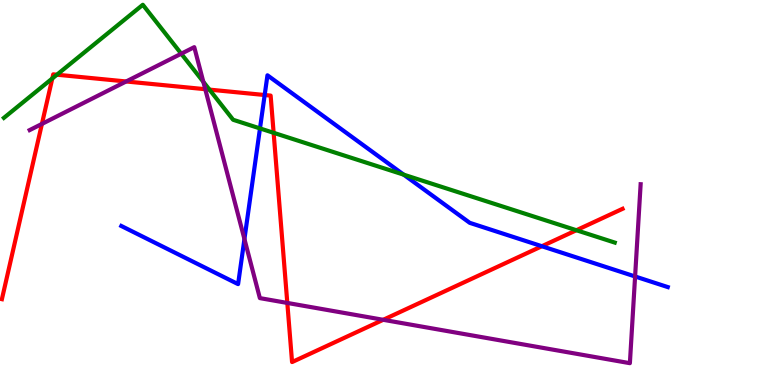[{'lines': ['blue', 'red'], 'intersections': [{'x': 3.42, 'y': 7.53}, {'x': 6.99, 'y': 3.6}]}, {'lines': ['green', 'red'], 'intersections': [{'x': 0.675, 'y': 7.96}, {'x': 0.734, 'y': 8.06}, {'x': 2.7, 'y': 7.67}, {'x': 3.53, 'y': 6.55}, {'x': 7.44, 'y': 4.02}]}, {'lines': ['purple', 'red'], 'intersections': [{'x': 0.541, 'y': 6.78}, {'x': 1.63, 'y': 7.88}, {'x': 2.65, 'y': 7.68}, {'x': 3.71, 'y': 2.13}, {'x': 4.94, 'y': 1.69}]}, {'lines': ['blue', 'green'], 'intersections': [{'x': 3.35, 'y': 6.66}, {'x': 5.21, 'y': 5.46}]}, {'lines': ['blue', 'purple'], 'intersections': [{'x': 3.15, 'y': 3.79}, {'x': 8.19, 'y': 2.82}]}, {'lines': ['green', 'purple'], 'intersections': [{'x': 2.34, 'y': 8.6}, {'x': 2.62, 'y': 7.87}]}]